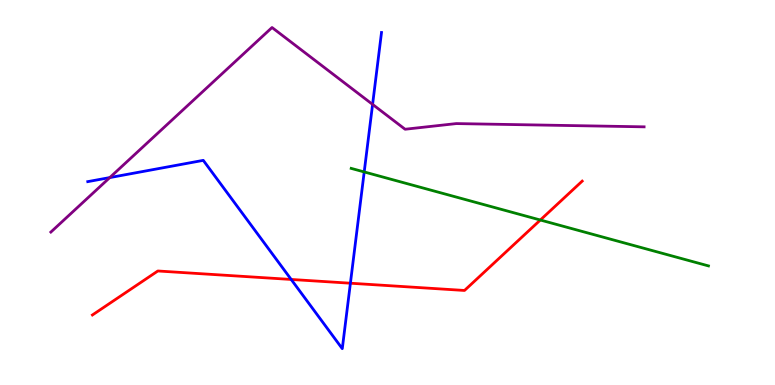[{'lines': ['blue', 'red'], 'intersections': [{'x': 3.76, 'y': 2.74}, {'x': 4.52, 'y': 2.64}]}, {'lines': ['green', 'red'], 'intersections': [{'x': 6.97, 'y': 4.29}]}, {'lines': ['purple', 'red'], 'intersections': []}, {'lines': ['blue', 'green'], 'intersections': [{'x': 4.7, 'y': 5.53}]}, {'lines': ['blue', 'purple'], 'intersections': [{'x': 1.42, 'y': 5.39}, {'x': 4.81, 'y': 7.29}]}, {'lines': ['green', 'purple'], 'intersections': []}]